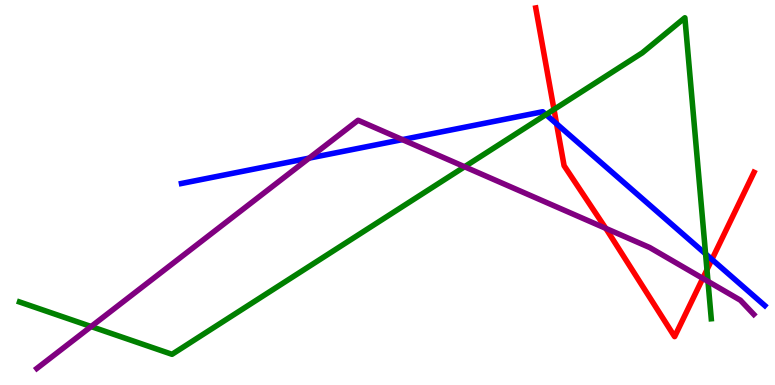[{'lines': ['blue', 'red'], 'intersections': [{'x': 7.18, 'y': 6.78}, {'x': 9.19, 'y': 3.26}]}, {'lines': ['green', 'red'], 'intersections': [{'x': 7.15, 'y': 7.16}, {'x': 9.12, 'y': 2.99}]}, {'lines': ['purple', 'red'], 'intersections': [{'x': 7.82, 'y': 4.07}, {'x': 9.07, 'y': 2.77}]}, {'lines': ['blue', 'green'], 'intersections': [{'x': 7.05, 'y': 7.02}, {'x': 9.1, 'y': 3.41}]}, {'lines': ['blue', 'purple'], 'intersections': [{'x': 3.99, 'y': 5.89}, {'x': 5.19, 'y': 6.37}]}, {'lines': ['green', 'purple'], 'intersections': [{'x': 1.18, 'y': 1.52}, {'x': 5.99, 'y': 5.67}, {'x': 9.14, 'y': 2.69}]}]